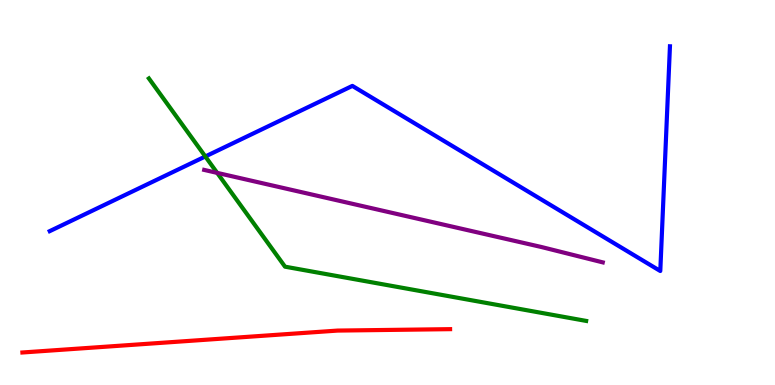[{'lines': ['blue', 'red'], 'intersections': []}, {'lines': ['green', 'red'], 'intersections': []}, {'lines': ['purple', 'red'], 'intersections': []}, {'lines': ['blue', 'green'], 'intersections': [{'x': 2.65, 'y': 5.94}]}, {'lines': ['blue', 'purple'], 'intersections': []}, {'lines': ['green', 'purple'], 'intersections': [{'x': 2.8, 'y': 5.51}]}]